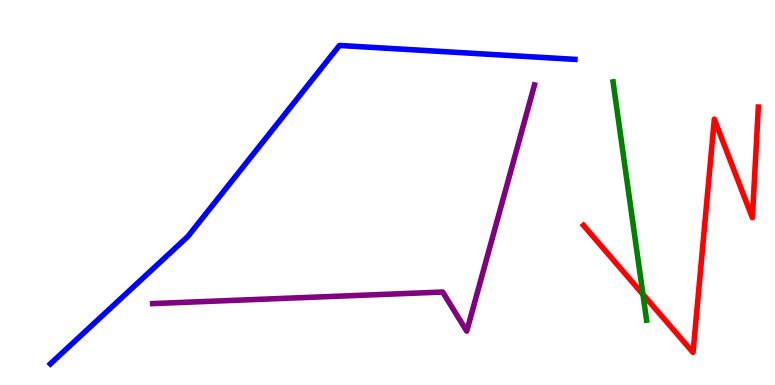[{'lines': ['blue', 'red'], 'intersections': []}, {'lines': ['green', 'red'], 'intersections': [{'x': 8.3, 'y': 2.35}]}, {'lines': ['purple', 'red'], 'intersections': []}, {'lines': ['blue', 'green'], 'intersections': []}, {'lines': ['blue', 'purple'], 'intersections': []}, {'lines': ['green', 'purple'], 'intersections': []}]